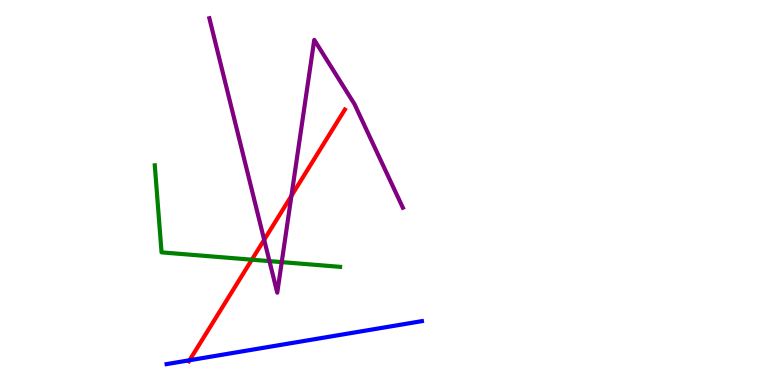[{'lines': ['blue', 'red'], 'intersections': [{'x': 2.45, 'y': 0.643}]}, {'lines': ['green', 'red'], 'intersections': [{'x': 3.25, 'y': 3.25}]}, {'lines': ['purple', 'red'], 'intersections': [{'x': 3.41, 'y': 3.77}, {'x': 3.76, 'y': 4.91}]}, {'lines': ['blue', 'green'], 'intersections': []}, {'lines': ['blue', 'purple'], 'intersections': []}, {'lines': ['green', 'purple'], 'intersections': [{'x': 3.48, 'y': 3.22}, {'x': 3.64, 'y': 3.19}]}]